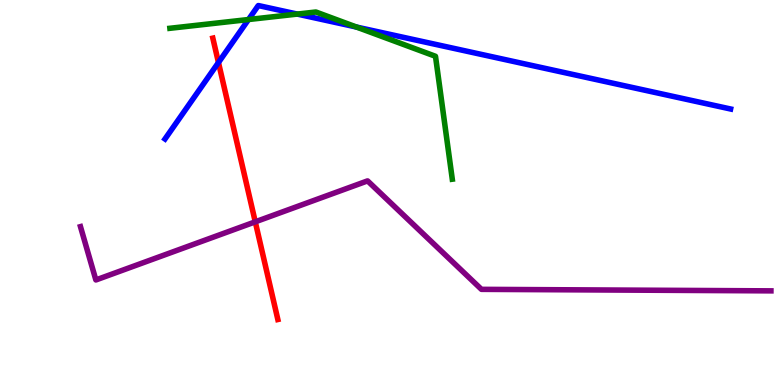[{'lines': ['blue', 'red'], 'intersections': [{'x': 2.82, 'y': 8.38}]}, {'lines': ['green', 'red'], 'intersections': []}, {'lines': ['purple', 'red'], 'intersections': [{'x': 3.29, 'y': 4.24}]}, {'lines': ['blue', 'green'], 'intersections': [{'x': 3.21, 'y': 9.49}, {'x': 3.84, 'y': 9.63}, {'x': 4.6, 'y': 9.3}]}, {'lines': ['blue', 'purple'], 'intersections': []}, {'lines': ['green', 'purple'], 'intersections': []}]